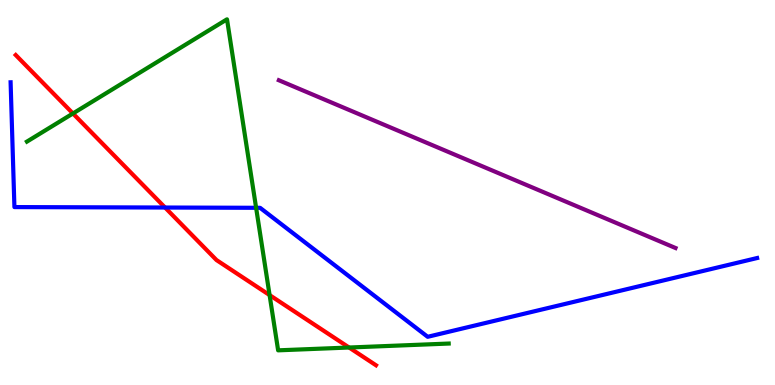[{'lines': ['blue', 'red'], 'intersections': [{'x': 2.13, 'y': 4.61}]}, {'lines': ['green', 'red'], 'intersections': [{'x': 0.941, 'y': 7.05}, {'x': 3.48, 'y': 2.34}, {'x': 4.5, 'y': 0.974}]}, {'lines': ['purple', 'red'], 'intersections': []}, {'lines': ['blue', 'green'], 'intersections': [{'x': 3.3, 'y': 4.6}]}, {'lines': ['blue', 'purple'], 'intersections': []}, {'lines': ['green', 'purple'], 'intersections': []}]